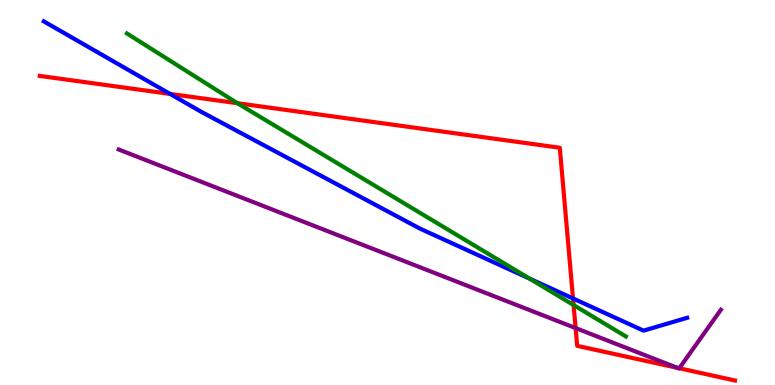[{'lines': ['blue', 'red'], 'intersections': [{'x': 2.19, 'y': 7.56}, {'x': 7.39, 'y': 2.25}]}, {'lines': ['green', 'red'], 'intersections': [{'x': 3.06, 'y': 7.32}, {'x': 7.4, 'y': 2.08}]}, {'lines': ['purple', 'red'], 'intersections': [{'x': 7.43, 'y': 1.48}, {'x': 8.74, 'y': 0.446}, {'x': 8.76, 'y': 0.435}]}, {'lines': ['blue', 'green'], 'intersections': [{'x': 6.83, 'y': 2.76}]}, {'lines': ['blue', 'purple'], 'intersections': []}, {'lines': ['green', 'purple'], 'intersections': []}]